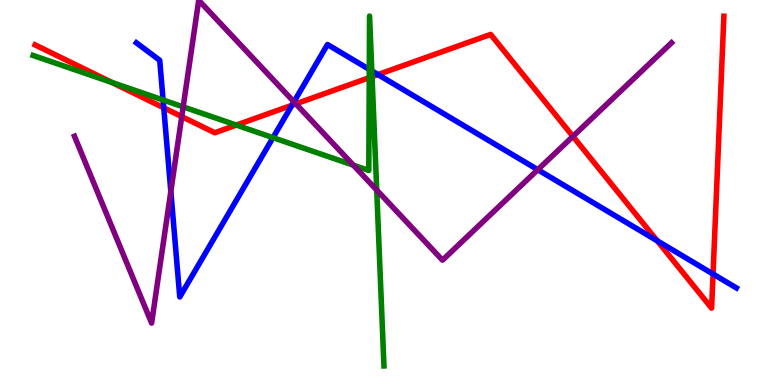[{'lines': ['blue', 'red'], 'intersections': [{'x': 2.11, 'y': 7.2}, {'x': 3.77, 'y': 7.27}, {'x': 4.88, 'y': 8.06}, {'x': 8.48, 'y': 3.75}, {'x': 9.2, 'y': 2.88}]}, {'lines': ['green', 'red'], 'intersections': [{'x': 1.44, 'y': 7.86}, {'x': 3.05, 'y': 6.75}, {'x': 4.76, 'y': 7.98}, {'x': 4.8, 'y': 8.01}]}, {'lines': ['purple', 'red'], 'intersections': [{'x': 2.35, 'y': 6.97}, {'x': 3.82, 'y': 7.3}, {'x': 7.39, 'y': 6.46}]}, {'lines': ['blue', 'green'], 'intersections': [{'x': 2.1, 'y': 7.4}, {'x': 3.52, 'y': 6.42}, {'x': 4.77, 'y': 8.2}, {'x': 4.8, 'y': 8.16}]}, {'lines': ['blue', 'purple'], 'intersections': [{'x': 2.2, 'y': 5.03}, {'x': 3.79, 'y': 7.36}, {'x': 6.94, 'y': 5.59}]}, {'lines': ['green', 'purple'], 'intersections': [{'x': 2.36, 'y': 7.22}, {'x': 4.56, 'y': 5.71}, {'x': 4.86, 'y': 5.06}]}]